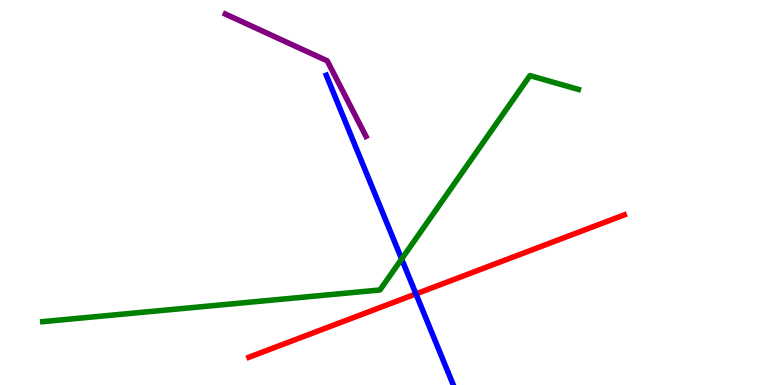[{'lines': ['blue', 'red'], 'intersections': [{'x': 5.37, 'y': 2.37}]}, {'lines': ['green', 'red'], 'intersections': []}, {'lines': ['purple', 'red'], 'intersections': []}, {'lines': ['blue', 'green'], 'intersections': [{'x': 5.18, 'y': 3.27}]}, {'lines': ['blue', 'purple'], 'intersections': []}, {'lines': ['green', 'purple'], 'intersections': []}]